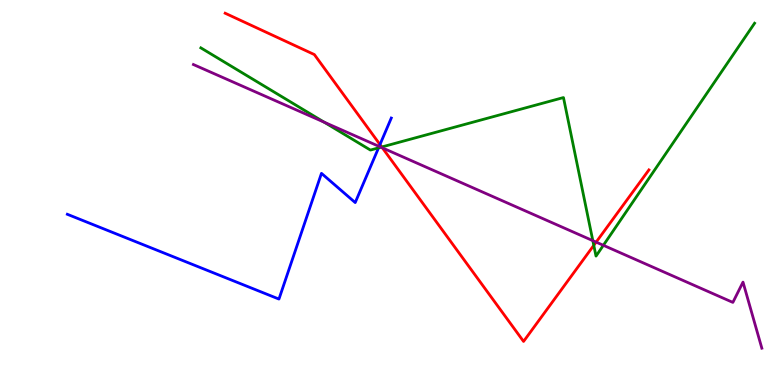[{'lines': ['blue', 'red'], 'intersections': [{'x': 4.9, 'y': 6.25}]}, {'lines': ['green', 'red'], 'intersections': [{'x': 4.93, 'y': 6.18}, {'x': 7.66, 'y': 3.63}]}, {'lines': ['purple', 'red'], 'intersections': [{'x': 4.93, 'y': 6.16}, {'x': 7.69, 'y': 3.71}]}, {'lines': ['blue', 'green'], 'intersections': [{'x': 4.88, 'y': 6.16}]}, {'lines': ['blue', 'purple'], 'intersections': [{'x': 4.89, 'y': 6.2}]}, {'lines': ['green', 'purple'], 'intersections': [{'x': 4.18, 'y': 6.83}, {'x': 4.92, 'y': 6.18}, {'x': 7.65, 'y': 3.75}, {'x': 7.79, 'y': 3.63}]}]